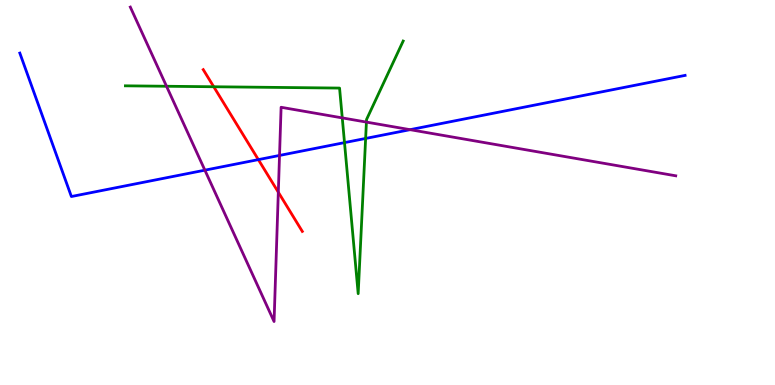[{'lines': ['blue', 'red'], 'intersections': [{'x': 3.33, 'y': 5.85}]}, {'lines': ['green', 'red'], 'intersections': [{'x': 2.76, 'y': 7.75}]}, {'lines': ['purple', 'red'], 'intersections': [{'x': 3.59, 'y': 5.01}]}, {'lines': ['blue', 'green'], 'intersections': [{'x': 4.45, 'y': 6.3}, {'x': 4.72, 'y': 6.4}]}, {'lines': ['blue', 'purple'], 'intersections': [{'x': 2.64, 'y': 5.58}, {'x': 3.61, 'y': 5.96}, {'x': 5.29, 'y': 6.63}]}, {'lines': ['green', 'purple'], 'intersections': [{'x': 2.15, 'y': 7.76}, {'x': 4.42, 'y': 6.94}, {'x': 4.73, 'y': 6.83}]}]